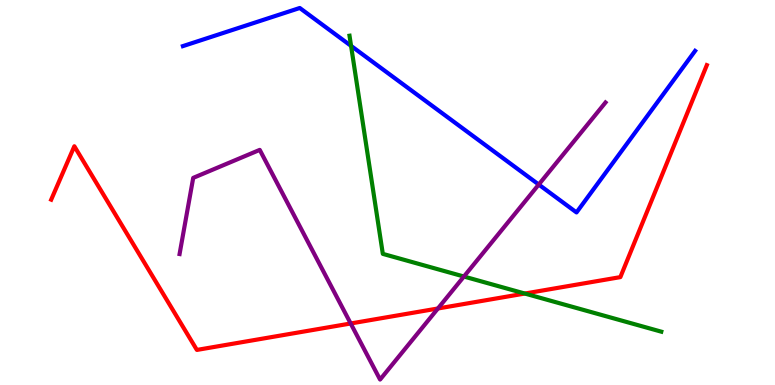[{'lines': ['blue', 'red'], 'intersections': []}, {'lines': ['green', 'red'], 'intersections': [{'x': 6.77, 'y': 2.38}]}, {'lines': ['purple', 'red'], 'intersections': [{'x': 4.53, 'y': 1.6}, {'x': 5.65, 'y': 1.99}]}, {'lines': ['blue', 'green'], 'intersections': [{'x': 4.53, 'y': 8.81}]}, {'lines': ['blue', 'purple'], 'intersections': [{'x': 6.95, 'y': 5.21}]}, {'lines': ['green', 'purple'], 'intersections': [{'x': 5.99, 'y': 2.82}]}]